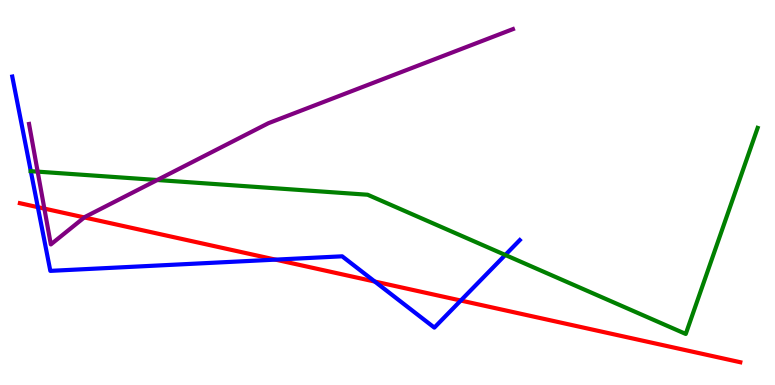[{'lines': ['blue', 'red'], 'intersections': [{'x': 0.488, 'y': 4.62}, {'x': 3.56, 'y': 3.26}, {'x': 4.84, 'y': 2.69}, {'x': 5.95, 'y': 2.19}]}, {'lines': ['green', 'red'], 'intersections': []}, {'lines': ['purple', 'red'], 'intersections': [{'x': 0.572, 'y': 4.58}, {'x': 1.09, 'y': 4.35}]}, {'lines': ['blue', 'green'], 'intersections': [{'x': 0.397, 'y': 5.55}, {'x': 6.52, 'y': 3.38}]}, {'lines': ['blue', 'purple'], 'intersections': []}, {'lines': ['green', 'purple'], 'intersections': [{'x': 0.486, 'y': 5.54}, {'x': 2.03, 'y': 5.32}]}]